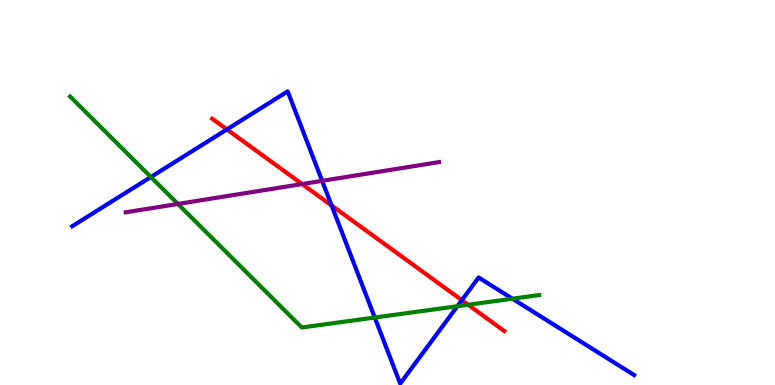[{'lines': ['blue', 'red'], 'intersections': [{'x': 2.93, 'y': 6.64}, {'x': 4.28, 'y': 4.66}, {'x': 5.96, 'y': 2.2}]}, {'lines': ['green', 'red'], 'intersections': [{'x': 6.04, 'y': 2.08}]}, {'lines': ['purple', 'red'], 'intersections': [{'x': 3.9, 'y': 5.22}]}, {'lines': ['blue', 'green'], 'intersections': [{'x': 1.95, 'y': 5.4}, {'x': 4.84, 'y': 1.75}, {'x': 5.9, 'y': 2.05}, {'x': 6.61, 'y': 2.24}]}, {'lines': ['blue', 'purple'], 'intersections': [{'x': 4.16, 'y': 5.3}]}, {'lines': ['green', 'purple'], 'intersections': [{'x': 2.3, 'y': 4.7}]}]